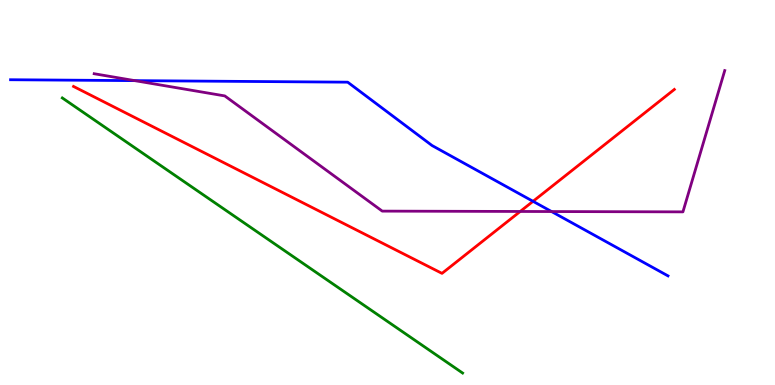[{'lines': ['blue', 'red'], 'intersections': [{'x': 6.88, 'y': 4.77}]}, {'lines': ['green', 'red'], 'intersections': []}, {'lines': ['purple', 'red'], 'intersections': [{'x': 6.71, 'y': 4.51}]}, {'lines': ['blue', 'green'], 'intersections': []}, {'lines': ['blue', 'purple'], 'intersections': [{'x': 1.74, 'y': 7.91}, {'x': 7.12, 'y': 4.51}]}, {'lines': ['green', 'purple'], 'intersections': []}]